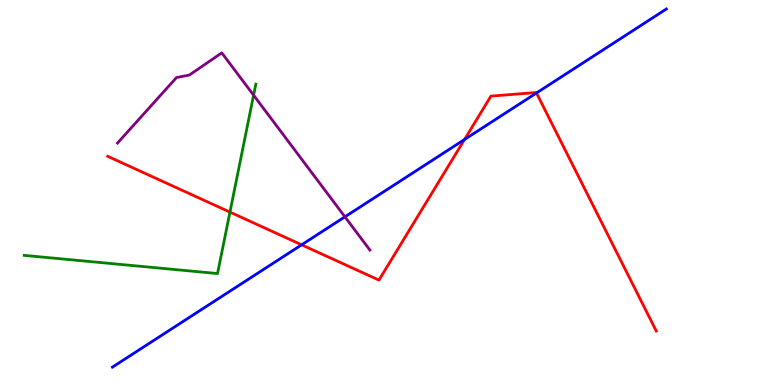[{'lines': ['blue', 'red'], 'intersections': [{'x': 3.89, 'y': 3.64}, {'x': 5.99, 'y': 6.38}, {'x': 6.92, 'y': 7.58}]}, {'lines': ['green', 'red'], 'intersections': [{'x': 2.97, 'y': 4.49}]}, {'lines': ['purple', 'red'], 'intersections': []}, {'lines': ['blue', 'green'], 'intersections': []}, {'lines': ['blue', 'purple'], 'intersections': [{'x': 4.45, 'y': 4.37}]}, {'lines': ['green', 'purple'], 'intersections': [{'x': 3.27, 'y': 7.53}]}]